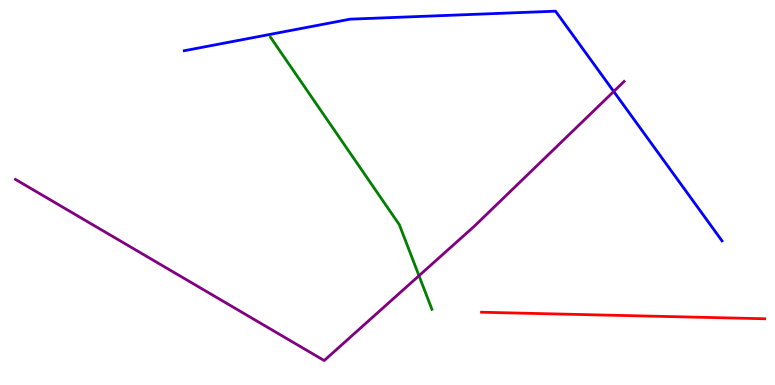[{'lines': ['blue', 'red'], 'intersections': []}, {'lines': ['green', 'red'], 'intersections': []}, {'lines': ['purple', 'red'], 'intersections': []}, {'lines': ['blue', 'green'], 'intersections': []}, {'lines': ['blue', 'purple'], 'intersections': [{'x': 7.92, 'y': 7.62}]}, {'lines': ['green', 'purple'], 'intersections': [{'x': 5.41, 'y': 2.84}]}]